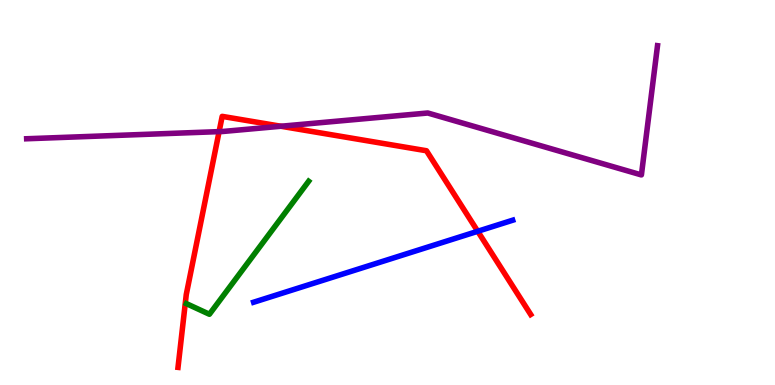[{'lines': ['blue', 'red'], 'intersections': [{'x': 6.16, 'y': 3.99}]}, {'lines': ['green', 'red'], 'intersections': []}, {'lines': ['purple', 'red'], 'intersections': [{'x': 2.83, 'y': 6.58}, {'x': 3.62, 'y': 6.72}]}, {'lines': ['blue', 'green'], 'intersections': []}, {'lines': ['blue', 'purple'], 'intersections': []}, {'lines': ['green', 'purple'], 'intersections': []}]